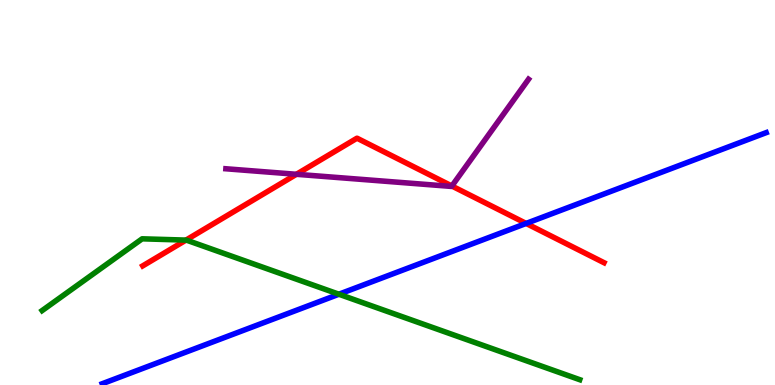[{'lines': ['blue', 'red'], 'intersections': [{'x': 6.79, 'y': 4.2}]}, {'lines': ['green', 'red'], 'intersections': [{'x': 2.4, 'y': 3.76}]}, {'lines': ['purple', 'red'], 'intersections': [{'x': 3.82, 'y': 5.47}, {'x': 5.83, 'y': 5.17}]}, {'lines': ['blue', 'green'], 'intersections': [{'x': 4.37, 'y': 2.36}]}, {'lines': ['blue', 'purple'], 'intersections': []}, {'lines': ['green', 'purple'], 'intersections': []}]